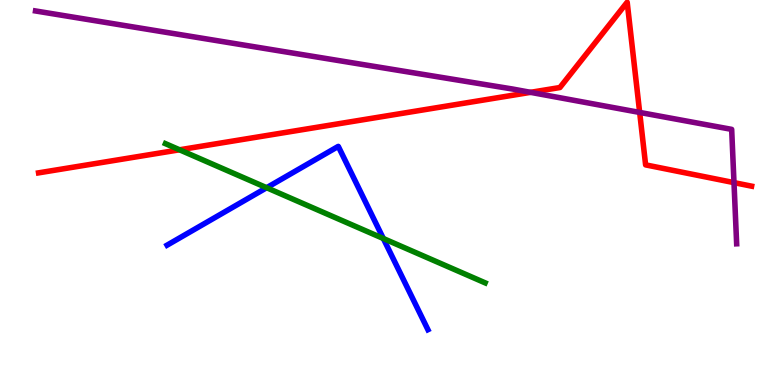[{'lines': ['blue', 'red'], 'intersections': []}, {'lines': ['green', 'red'], 'intersections': [{'x': 2.32, 'y': 6.11}]}, {'lines': ['purple', 'red'], 'intersections': [{'x': 6.85, 'y': 7.6}, {'x': 8.25, 'y': 7.08}, {'x': 9.47, 'y': 5.26}]}, {'lines': ['blue', 'green'], 'intersections': [{'x': 3.44, 'y': 5.12}, {'x': 4.95, 'y': 3.8}]}, {'lines': ['blue', 'purple'], 'intersections': []}, {'lines': ['green', 'purple'], 'intersections': []}]